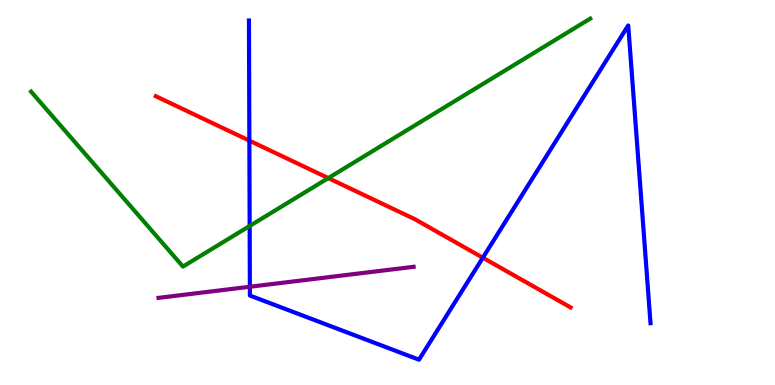[{'lines': ['blue', 'red'], 'intersections': [{'x': 3.22, 'y': 6.35}, {'x': 6.23, 'y': 3.31}]}, {'lines': ['green', 'red'], 'intersections': [{'x': 4.24, 'y': 5.37}]}, {'lines': ['purple', 'red'], 'intersections': []}, {'lines': ['blue', 'green'], 'intersections': [{'x': 3.22, 'y': 4.13}]}, {'lines': ['blue', 'purple'], 'intersections': [{'x': 3.22, 'y': 2.55}]}, {'lines': ['green', 'purple'], 'intersections': []}]